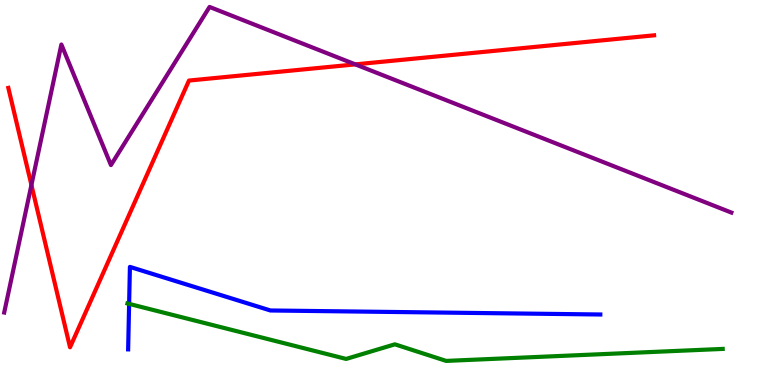[{'lines': ['blue', 'red'], 'intersections': []}, {'lines': ['green', 'red'], 'intersections': []}, {'lines': ['purple', 'red'], 'intersections': [{'x': 0.405, 'y': 5.2}, {'x': 4.58, 'y': 8.33}]}, {'lines': ['blue', 'green'], 'intersections': [{'x': 1.67, 'y': 2.11}]}, {'lines': ['blue', 'purple'], 'intersections': []}, {'lines': ['green', 'purple'], 'intersections': []}]